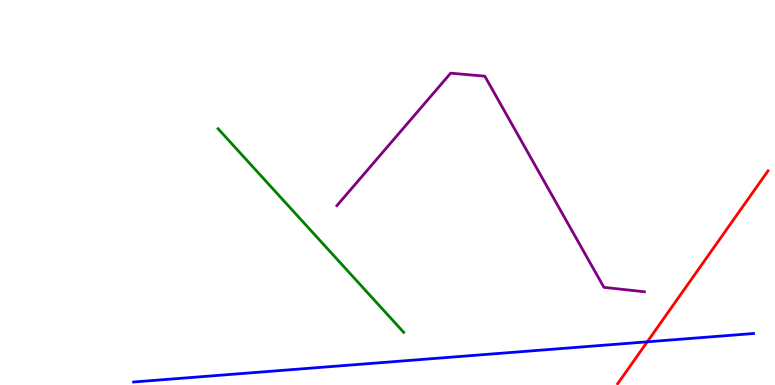[{'lines': ['blue', 'red'], 'intersections': [{'x': 8.35, 'y': 1.12}]}, {'lines': ['green', 'red'], 'intersections': []}, {'lines': ['purple', 'red'], 'intersections': []}, {'lines': ['blue', 'green'], 'intersections': []}, {'lines': ['blue', 'purple'], 'intersections': []}, {'lines': ['green', 'purple'], 'intersections': []}]